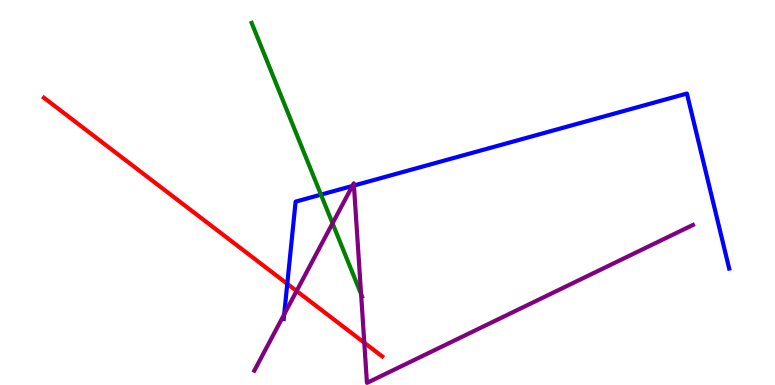[{'lines': ['blue', 'red'], 'intersections': [{'x': 3.71, 'y': 2.63}]}, {'lines': ['green', 'red'], 'intersections': []}, {'lines': ['purple', 'red'], 'intersections': [{'x': 3.83, 'y': 2.44}, {'x': 4.7, 'y': 1.1}]}, {'lines': ['blue', 'green'], 'intersections': [{'x': 4.14, 'y': 4.94}]}, {'lines': ['blue', 'purple'], 'intersections': [{'x': 3.67, 'y': 1.83}, {'x': 4.55, 'y': 5.17}, {'x': 4.57, 'y': 5.18}]}, {'lines': ['green', 'purple'], 'intersections': [{'x': 4.29, 'y': 4.2}, {'x': 4.66, 'y': 2.36}]}]